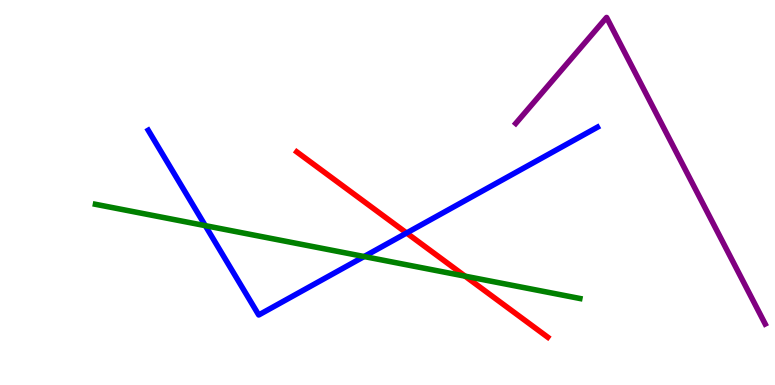[{'lines': ['blue', 'red'], 'intersections': [{'x': 5.25, 'y': 3.95}]}, {'lines': ['green', 'red'], 'intersections': [{'x': 6.0, 'y': 2.83}]}, {'lines': ['purple', 'red'], 'intersections': []}, {'lines': ['blue', 'green'], 'intersections': [{'x': 2.65, 'y': 4.14}, {'x': 4.7, 'y': 3.34}]}, {'lines': ['blue', 'purple'], 'intersections': []}, {'lines': ['green', 'purple'], 'intersections': []}]